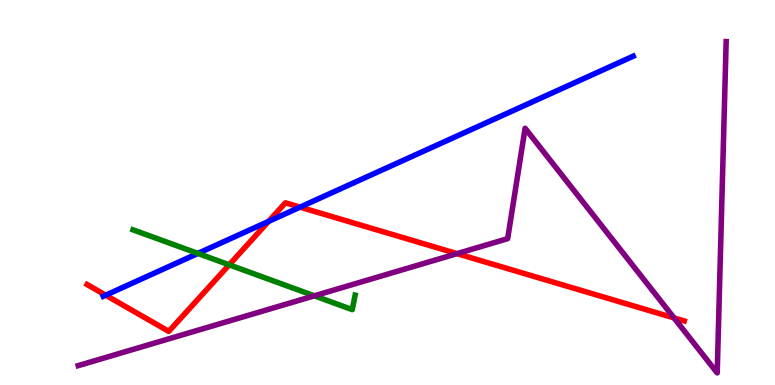[{'lines': ['blue', 'red'], 'intersections': [{'x': 1.36, 'y': 2.33}, {'x': 3.47, 'y': 4.25}, {'x': 3.87, 'y': 4.62}]}, {'lines': ['green', 'red'], 'intersections': [{'x': 2.96, 'y': 3.12}]}, {'lines': ['purple', 'red'], 'intersections': [{'x': 5.9, 'y': 3.41}, {'x': 8.7, 'y': 1.74}]}, {'lines': ['blue', 'green'], 'intersections': [{'x': 2.55, 'y': 3.42}]}, {'lines': ['blue', 'purple'], 'intersections': []}, {'lines': ['green', 'purple'], 'intersections': [{'x': 4.06, 'y': 2.32}]}]